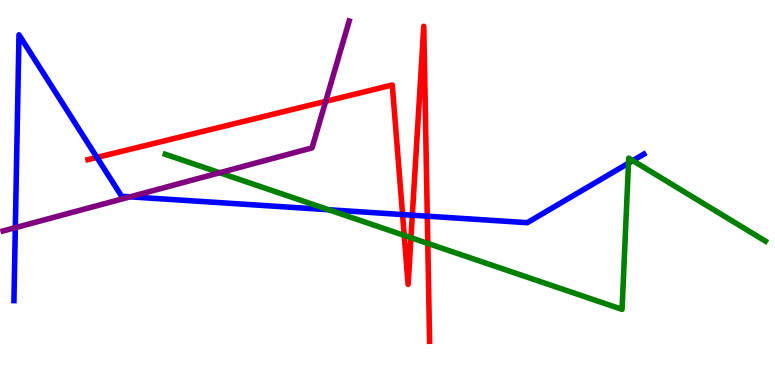[{'lines': ['blue', 'red'], 'intersections': [{'x': 1.25, 'y': 5.91}, {'x': 5.19, 'y': 4.43}, {'x': 5.32, 'y': 4.41}, {'x': 5.51, 'y': 4.39}]}, {'lines': ['green', 'red'], 'intersections': [{'x': 5.22, 'y': 3.89}, {'x': 5.3, 'y': 3.83}, {'x': 5.52, 'y': 3.68}]}, {'lines': ['purple', 'red'], 'intersections': [{'x': 4.2, 'y': 7.37}]}, {'lines': ['blue', 'green'], 'intersections': [{'x': 4.24, 'y': 4.55}, {'x': 8.11, 'y': 5.76}, {'x': 8.17, 'y': 5.83}]}, {'lines': ['blue', 'purple'], 'intersections': [{'x': 0.198, 'y': 4.09}, {'x': 1.68, 'y': 4.89}]}, {'lines': ['green', 'purple'], 'intersections': [{'x': 2.83, 'y': 5.51}]}]